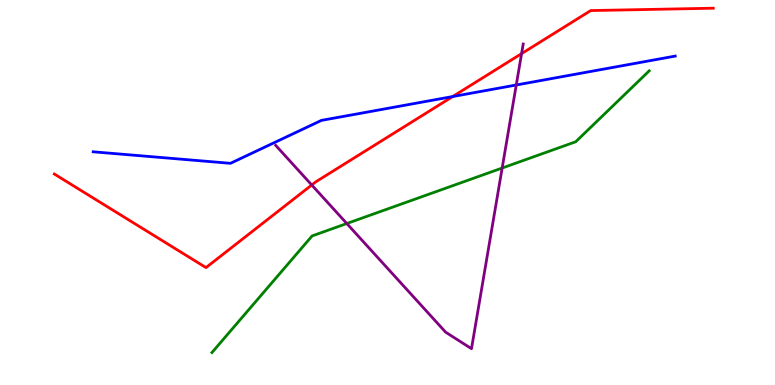[{'lines': ['blue', 'red'], 'intersections': [{'x': 5.84, 'y': 7.49}]}, {'lines': ['green', 'red'], 'intersections': []}, {'lines': ['purple', 'red'], 'intersections': [{'x': 4.02, 'y': 5.2}, {'x': 6.73, 'y': 8.61}]}, {'lines': ['blue', 'green'], 'intersections': []}, {'lines': ['blue', 'purple'], 'intersections': [{'x': 6.66, 'y': 7.79}]}, {'lines': ['green', 'purple'], 'intersections': [{'x': 4.47, 'y': 4.19}, {'x': 6.48, 'y': 5.64}]}]